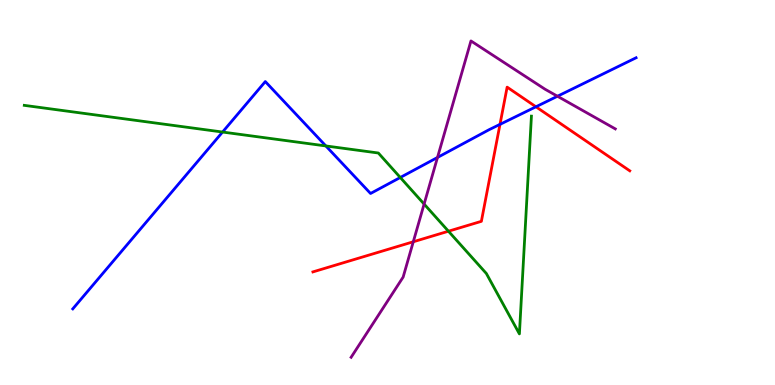[{'lines': ['blue', 'red'], 'intersections': [{'x': 6.45, 'y': 6.77}, {'x': 6.92, 'y': 7.23}]}, {'lines': ['green', 'red'], 'intersections': [{'x': 5.79, 'y': 3.99}]}, {'lines': ['purple', 'red'], 'intersections': [{'x': 5.33, 'y': 3.72}]}, {'lines': ['blue', 'green'], 'intersections': [{'x': 2.87, 'y': 6.57}, {'x': 4.2, 'y': 6.21}, {'x': 5.16, 'y': 5.39}]}, {'lines': ['blue', 'purple'], 'intersections': [{'x': 5.65, 'y': 5.91}, {'x': 7.19, 'y': 7.5}]}, {'lines': ['green', 'purple'], 'intersections': [{'x': 5.47, 'y': 4.7}]}]